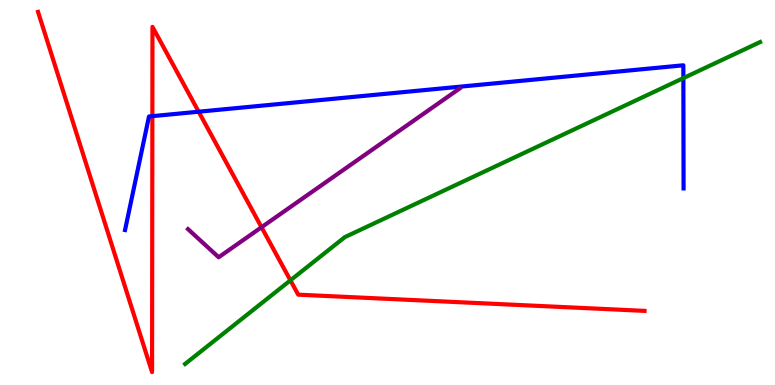[{'lines': ['blue', 'red'], 'intersections': [{'x': 1.97, 'y': 6.98}, {'x': 2.56, 'y': 7.1}]}, {'lines': ['green', 'red'], 'intersections': [{'x': 3.75, 'y': 2.72}]}, {'lines': ['purple', 'red'], 'intersections': [{'x': 3.37, 'y': 4.1}]}, {'lines': ['blue', 'green'], 'intersections': [{'x': 8.82, 'y': 7.97}]}, {'lines': ['blue', 'purple'], 'intersections': []}, {'lines': ['green', 'purple'], 'intersections': []}]